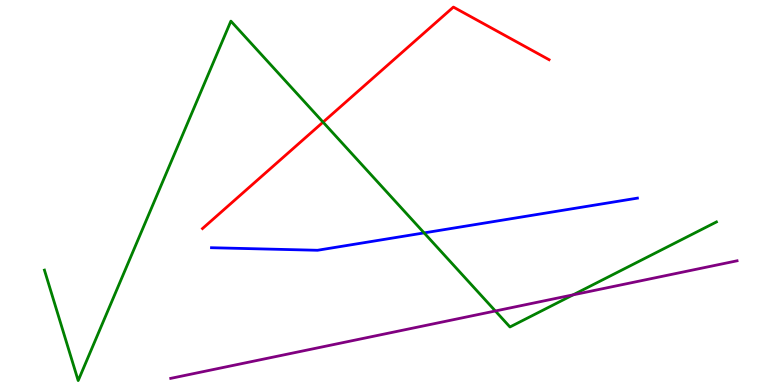[{'lines': ['blue', 'red'], 'intersections': []}, {'lines': ['green', 'red'], 'intersections': [{'x': 4.17, 'y': 6.83}]}, {'lines': ['purple', 'red'], 'intersections': []}, {'lines': ['blue', 'green'], 'intersections': [{'x': 5.47, 'y': 3.95}]}, {'lines': ['blue', 'purple'], 'intersections': []}, {'lines': ['green', 'purple'], 'intersections': [{'x': 6.39, 'y': 1.92}, {'x': 7.4, 'y': 2.34}]}]